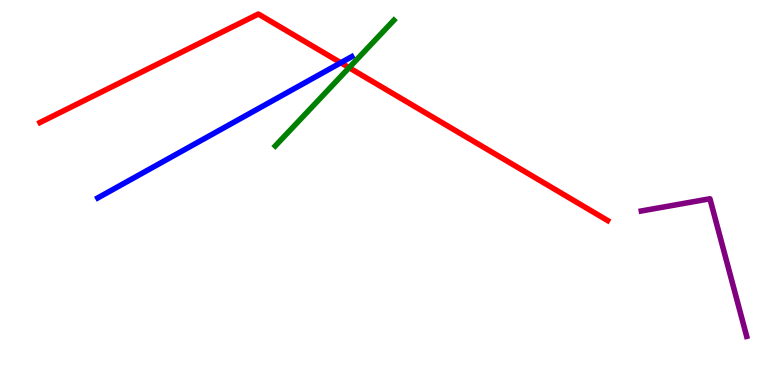[{'lines': ['blue', 'red'], 'intersections': [{'x': 4.4, 'y': 8.37}]}, {'lines': ['green', 'red'], 'intersections': [{'x': 4.5, 'y': 8.24}]}, {'lines': ['purple', 'red'], 'intersections': []}, {'lines': ['blue', 'green'], 'intersections': []}, {'lines': ['blue', 'purple'], 'intersections': []}, {'lines': ['green', 'purple'], 'intersections': []}]